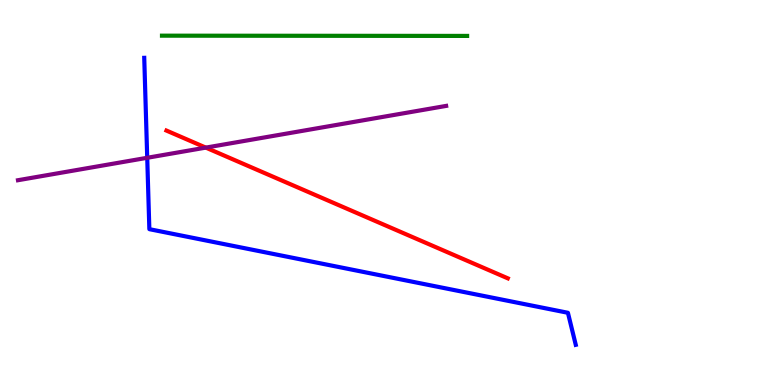[{'lines': ['blue', 'red'], 'intersections': []}, {'lines': ['green', 'red'], 'intersections': []}, {'lines': ['purple', 'red'], 'intersections': [{'x': 2.66, 'y': 6.17}]}, {'lines': ['blue', 'green'], 'intersections': []}, {'lines': ['blue', 'purple'], 'intersections': [{'x': 1.9, 'y': 5.9}]}, {'lines': ['green', 'purple'], 'intersections': []}]